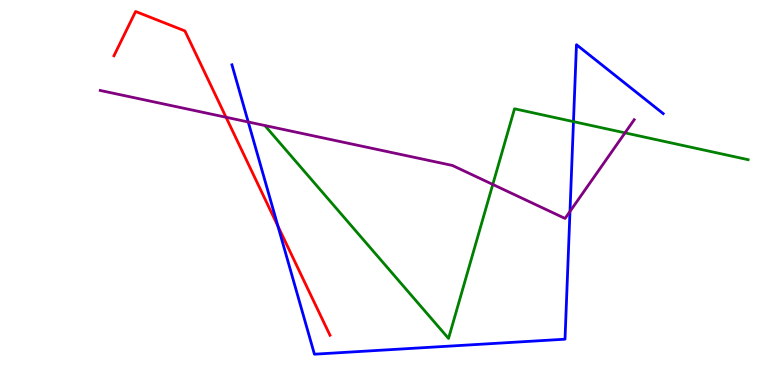[{'lines': ['blue', 'red'], 'intersections': [{'x': 3.59, 'y': 4.12}]}, {'lines': ['green', 'red'], 'intersections': []}, {'lines': ['purple', 'red'], 'intersections': [{'x': 2.92, 'y': 6.95}]}, {'lines': ['blue', 'green'], 'intersections': [{'x': 7.4, 'y': 6.84}]}, {'lines': ['blue', 'purple'], 'intersections': [{'x': 3.2, 'y': 6.83}, {'x': 7.35, 'y': 4.51}]}, {'lines': ['green', 'purple'], 'intersections': [{'x': 6.36, 'y': 5.21}, {'x': 8.06, 'y': 6.55}]}]